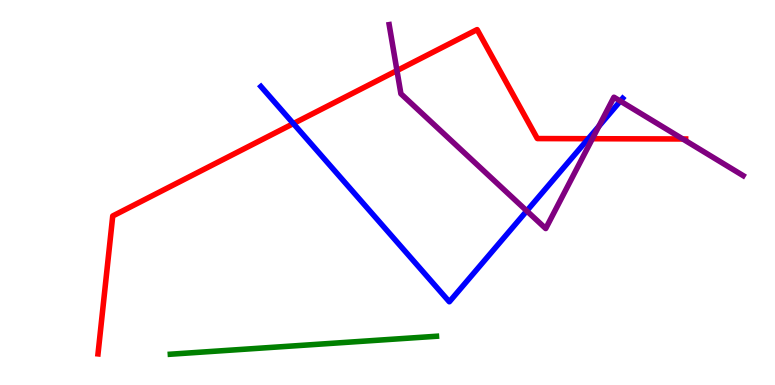[{'lines': ['blue', 'red'], 'intersections': [{'x': 3.79, 'y': 6.79}, {'x': 7.59, 'y': 6.4}]}, {'lines': ['green', 'red'], 'intersections': []}, {'lines': ['purple', 'red'], 'intersections': [{'x': 5.12, 'y': 8.17}, {'x': 7.64, 'y': 6.4}, {'x': 8.81, 'y': 6.39}]}, {'lines': ['blue', 'green'], 'intersections': []}, {'lines': ['blue', 'purple'], 'intersections': [{'x': 6.8, 'y': 4.52}, {'x': 7.73, 'y': 6.72}, {'x': 8.0, 'y': 7.37}]}, {'lines': ['green', 'purple'], 'intersections': []}]